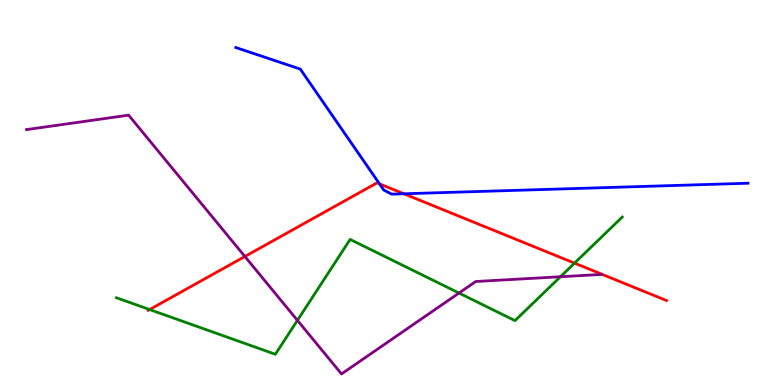[{'lines': ['blue', 'red'], 'intersections': [{'x': 4.9, 'y': 5.22}, {'x': 5.21, 'y': 4.97}]}, {'lines': ['green', 'red'], 'intersections': [{'x': 1.93, 'y': 1.96}, {'x': 7.41, 'y': 3.17}]}, {'lines': ['purple', 'red'], 'intersections': [{'x': 3.16, 'y': 3.34}]}, {'lines': ['blue', 'green'], 'intersections': []}, {'lines': ['blue', 'purple'], 'intersections': []}, {'lines': ['green', 'purple'], 'intersections': [{'x': 3.84, 'y': 1.68}, {'x': 5.92, 'y': 2.39}, {'x': 7.23, 'y': 2.81}]}]